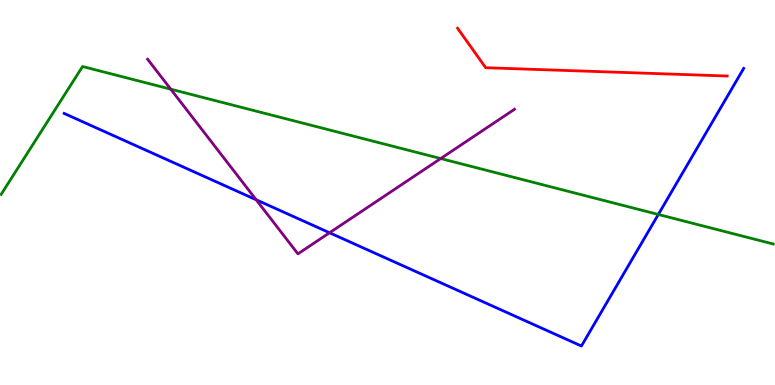[{'lines': ['blue', 'red'], 'intersections': []}, {'lines': ['green', 'red'], 'intersections': []}, {'lines': ['purple', 'red'], 'intersections': []}, {'lines': ['blue', 'green'], 'intersections': [{'x': 8.49, 'y': 4.43}]}, {'lines': ['blue', 'purple'], 'intersections': [{'x': 3.31, 'y': 4.81}, {'x': 4.25, 'y': 3.95}]}, {'lines': ['green', 'purple'], 'intersections': [{'x': 2.2, 'y': 7.68}, {'x': 5.69, 'y': 5.88}]}]